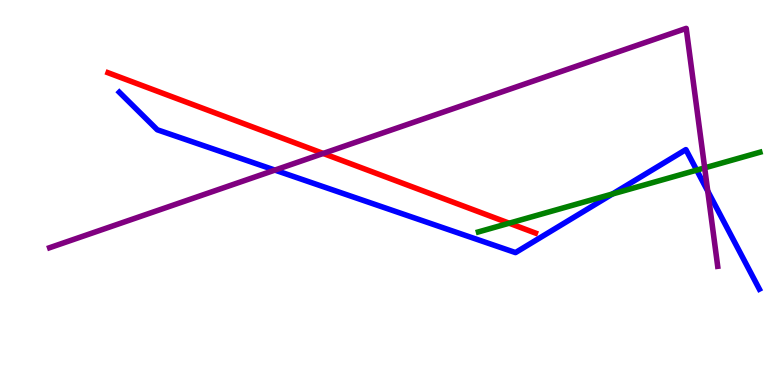[{'lines': ['blue', 'red'], 'intersections': []}, {'lines': ['green', 'red'], 'intersections': [{'x': 6.57, 'y': 4.2}]}, {'lines': ['purple', 'red'], 'intersections': [{'x': 4.17, 'y': 6.01}]}, {'lines': ['blue', 'green'], 'intersections': [{'x': 7.9, 'y': 4.96}, {'x': 8.99, 'y': 5.58}]}, {'lines': ['blue', 'purple'], 'intersections': [{'x': 3.55, 'y': 5.58}, {'x': 9.13, 'y': 5.04}]}, {'lines': ['green', 'purple'], 'intersections': [{'x': 9.09, 'y': 5.64}]}]